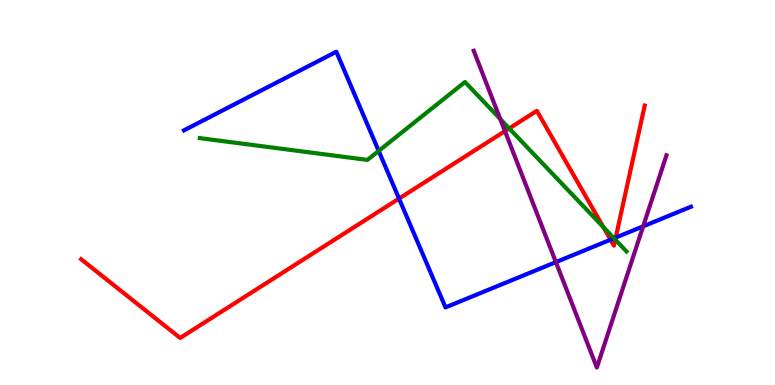[{'lines': ['blue', 'red'], 'intersections': [{'x': 5.15, 'y': 4.84}, {'x': 7.88, 'y': 3.77}, {'x': 7.94, 'y': 3.83}]}, {'lines': ['green', 'red'], 'intersections': [{'x': 6.57, 'y': 6.66}, {'x': 7.79, 'y': 4.1}, {'x': 7.94, 'y': 3.78}]}, {'lines': ['purple', 'red'], 'intersections': [{'x': 6.52, 'y': 6.59}]}, {'lines': ['blue', 'green'], 'intersections': [{'x': 4.89, 'y': 6.08}, {'x': 7.92, 'y': 3.81}]}, {'lines': ['blue', 'purple'], 'intersections': [{'x': 7.17, 'y': 3.19}, {'x': 8.3, 'y': 4.12}]}, {'lines': ['green', 'purple'], 'intersections': [{'x': 6.45, 'y': 6.91}]}]